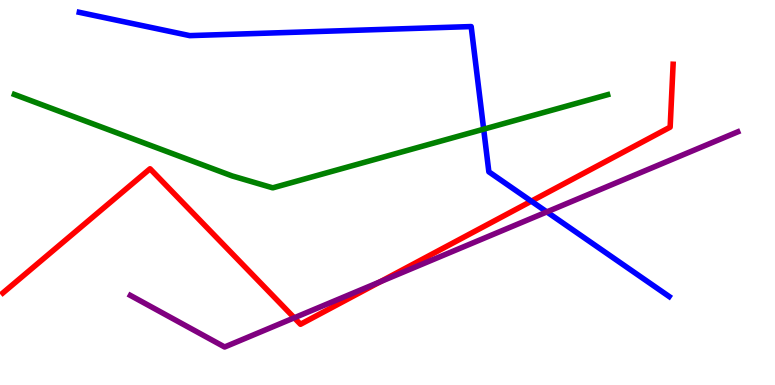[{'lines': ['blue', 'red'], 'intersections': [{'x': 6.86, 'y': 4.77}]}, {'lines': ['green', 'red'], 'intersections': []}, {'lines': ['purple', 'red'], 'intersections': [{'x': 3.8, 'y': 1.75}, {'x': 4.91, 'y': 2.68}]}, {'lines': ['blue', 'green'], 'intersections': [{'x': 6.24, 'y': 6.64}]}, {'lines': ['blue', 'purple'], 'intersections': [{'x': 7.06, 'y': 4.5}]}, {'lines': ['green', 'purple'], 'intersections': []}]